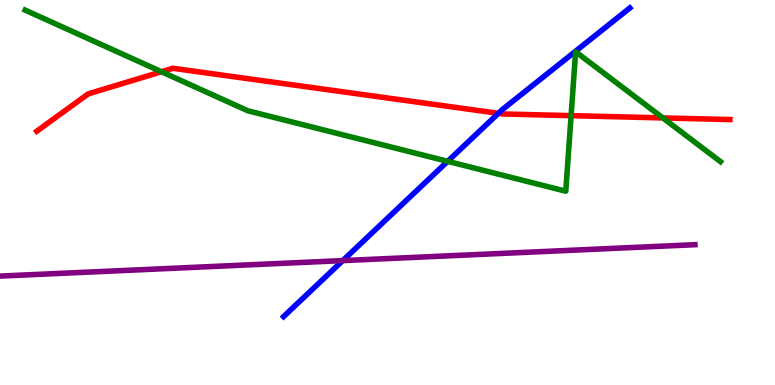[{'lines': ['blue', 'red'], 'intersections': [{'x': 6.43, 'y': 7.06}]}, {'lines': ['green', 'red'], 'intersections': [{'x': 2.08, 'y': 8.14}, {'x': 7.37, 'y': 7.0}, {'x': 8.55, 'y': 6.94}]}, {'lines': ['purple', 'red'], 'intersections': []}, {'lines': ['blue', 'green'], 'intersections': [{'x': 5.78, 'y': 5.81}]}, {'lines': ['blue', 'purple'], 'intersections': [{'x': 4.42, 'y': 3.23}]}, {'lines': ['green', 'purple'], 'intersections': []}]